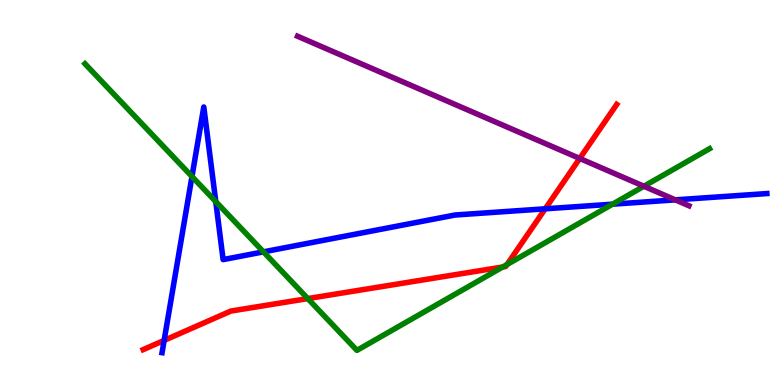[{'lines': ['blue', 'red'], 'intersections': [{'x': 2.12, 'y': 1.16}, {'x': 7.04, 'y': 4.58}]}, {'lines': ['green', 'red'], 'intersections': [{'x': 3.97, 'y': 2.24}, {'x': 6.49, 'y': 3.07}, {'x': 6.54, 'y': 3.13}]}, {'lines': ['purple', 'red'], 'intersections': [{'x': 7.48, 'y': 5.88}]}, {'lines': ['blue', 'green'], 'intersections': [{'x': 2.48, 'y': 5.42}, {'x': 2.78, 'y': 4.76}, {'x': 3.4, 'y': 3.46}, {'x': 7.9, 'y': 4.7}]}, {'lines': ['blue', 'purple'], 'intersections': [{'x': 8.71, 'y': 4.81}]}, {'lines': ['green', 'purple'], 'intersections': [{'x': 8.31, 'y': 5.16}]}]